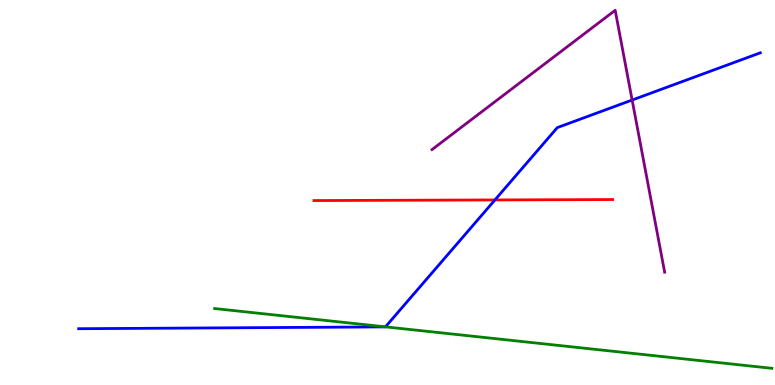[{'lines': ['blue', 'red'], 'intersections': [{'x': 6.39, 'y': 4.81}]}, {'lines': ['green', 'red'], 'intersections': []}, {'lines': ['purple', 'red'], 'intersections': []}, {'lines': ['blue', 'green'], 'intersections': [{'x': 4.97, 'y': 1.51}]}, {'lines': ['blue', 'purple'], 'intersections': [{'x': 8.16, 'y': 7.4}]}, {'lines': ['green', 'purple'], 'intersections': []}]